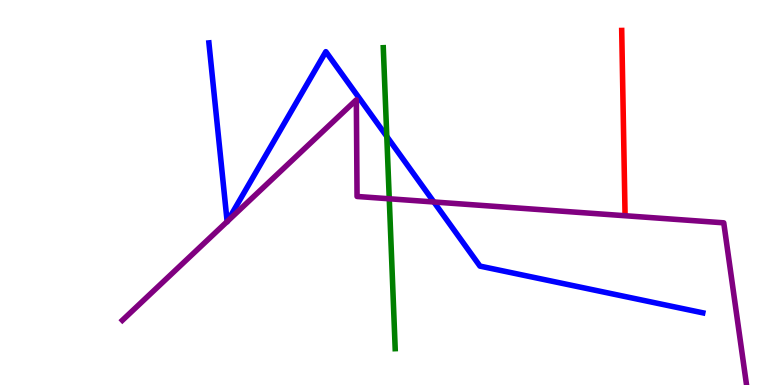[{'lines': ['blue', 'red'], 'intersections': []}, {'lines': ['green', 'red'], 'intersections': []}, {'lines': ['purple', 'red'], 'intersections': []}, {'lines': ['blue', 'green'], 'intersections': [{'x': 4.99, 'y': 6.46}]}, {'lines': ['blue', 'purple'], 'intersections': [{'x': 2.93, 'y': 4.24}, {'x': 2.94, 'y': 4.25}, {'x': 5.6, 'y': 4.75}]}, {'lines': ['green', 'purple'], 'intersections': [{'x': 5.02, 'y': 4.84}]}]